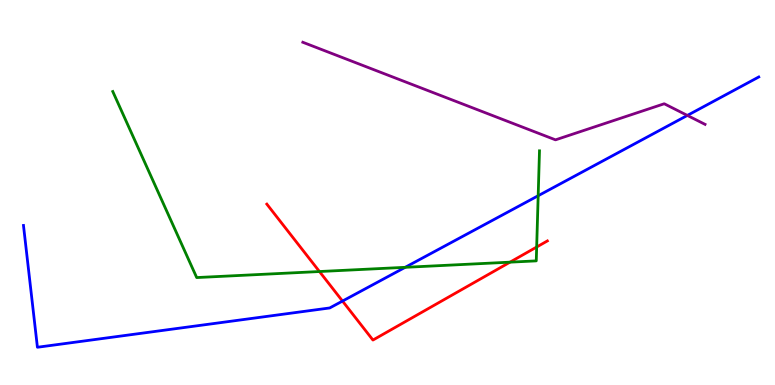[{'lines': ['blue', 'red'], 'intersections': [{'x': 4.42, 'y': 2.18}]}, {'lines': ['green', 'red'], 'intersections': [{'x': 4.12, 'y': 2.95}, {'x': 6.58, 'y': 3.19}, {'x': 6.92, 'y': 3.58}]}, {'lines': ['purple', 'red'], 'intersections': []}, {'lines': ['blue', 'green'], 'intersections': [{'x': 5.23, 'y': 3.06}, {'x': 6.94, 'y': 4.92}]}, {'lines': ['blue', 'purple'], 'intersections': [{'x': 8.87, 'y': 7.0}]}, {'lines': ['green', 'purple'], 'intersections': []}]